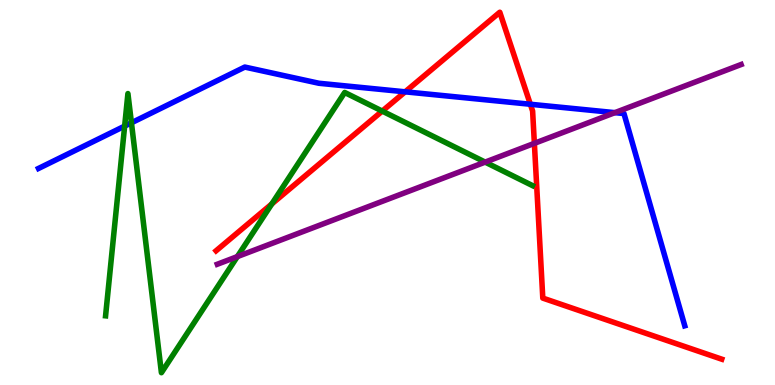[{'lines': ['blue', 'red'], 'intersections': [{'x': 5.23, 'y': 7.62}, {'x': 6.84, 'y': 7.29}]}, {'lines': ['green', 'red'], 'intersections': [{'x': 3.51, 'y': 4.7}, {'x': 4.93, 'y': 7.11}]}, {'lines': ['purple', 'red'], 'intersections': [{'x': 6.9, 'y': 6.28}]}, {'lines': ['blue', 'green'], 'intersections': [{'x': 1.61, 'y': 6.72}, {'x': 1.7, 'y': 6.81}]}, {'lines': ['blue', 'purple'], 'intersections': [{'x': 7.93, 'y': 7.07}]}, {'lines': ['green', 'purple'], 'intersections': [{'x': 3.06, 'y': 3.33}, {'x': 6.26, 'y': 5.79}]}]